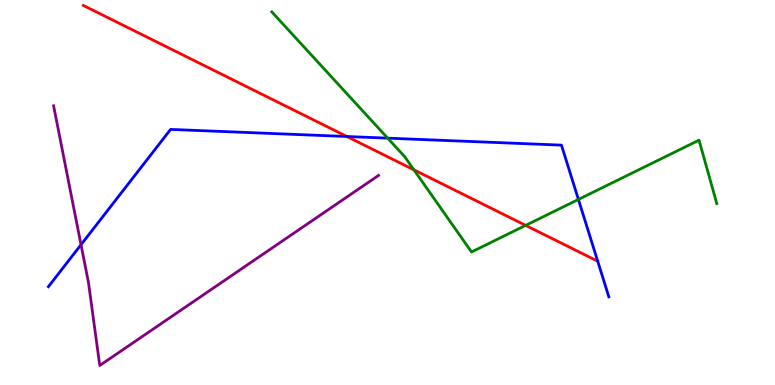[{'lines': ['blue', 'red'], 'intersections': [{'x': 4.48, 'y': 6.45}]}, {'lines': ['green', 'red'], 'intersections': [{'x': 5.34, 'y': 5.59}, {'x': 6.78, 'y': 4.15}]}, {'lines': ['purple', 'red'], 'intersections': []}, {'lines': ['blue', 'green'], 'intersections': [{'x': 5.0, 'y': 6.41}, {'x': 7.46, 'y': 4.82}]}, {'lines': ['blue', 'purple'], 'intersections': [{'x': 1.05, 'y': 3.64}]}, {'lines': ['green', 'purple'], 'intersections': []}]